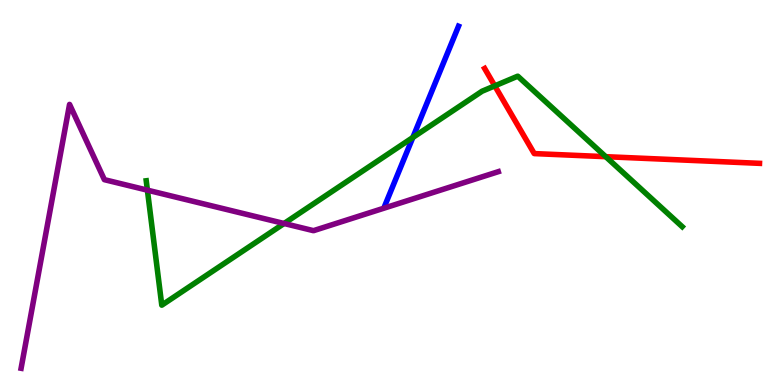[{'lines': ['blue', 'red'], 'intersections': []}, {'lines': ['green', 'red'], 'intersections': [{'x': 6.38, 'y': 7.77}, {'x': 7.82, 'y': 5.93}]}, {'lines': ['purple', 'red'], 'intersections': []}, {'lines': ['blue', 'green'], 'intersections': [{'x': 5.33, 'y': 6.43}]}, {'lines': ['blue', 'purple'], 'intersections': []}, {'lines': ['green', 'purple'], 'intersections': [{'x': 1.9, 'y': 5.06}, {'x': 3.67, 'y': 4.19}]}]